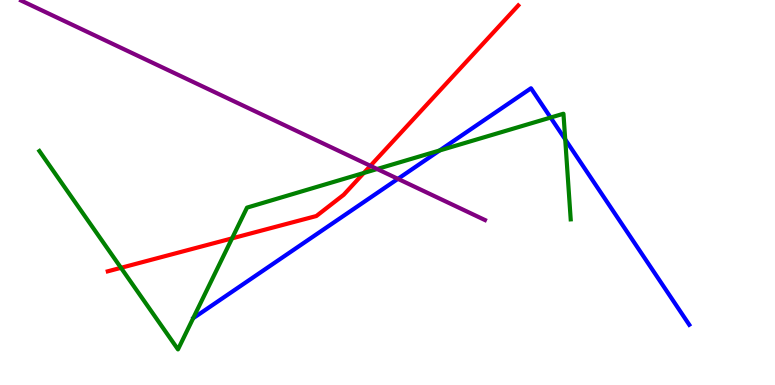[{'lines': ['blue', 'red'], 'intersections': []}, {'lines': ['green', 'red'], 'intersections': [{'x': 1.56, 'y': 3.04}, {'x': 2.99, 'y': 3.81}, {'x': 4.69, 'y': 5.51}]}, {'lines': ['purple', 'red'], 'intersections': [{'x': 4.78, 'y': 5.69}]}, {'lines': ['blue', 'green'], 'intersections': [{'x': 5.67, 'y': 6.09}, {'x': 7.1, 'y': 6.95}, {'x': 7.29, 'y': 6.38}]}, {'lines': ['blue', 'purple'], 'intersections': [{'x': 5.13, 'y': 5.35}]}, {'lines': ['green', 'purple'], 'intersections': [{'x': 4.87, 'y': 5.61}]}]